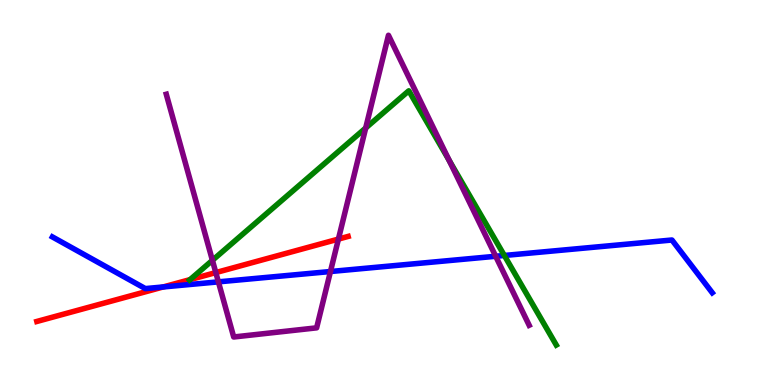[{'lines': ['blue', 'red'], 'intersections': [{'x': 2.11, 'y': 2.55}]}, {'lines': ['green', 'red'], 'intersections': [{'x': 2.45, 'y': 2.74}]}, {'lines': ['purple', 'red'], 'intersections': [{'x': 2.78, 'y': 2.92}, {'x': 4.37, 'y': 3.79}]}, {'lines': ['blue', 'green'], 'intersections': [{'x': 6.51, 'y': 3.36}]}, {'lines': ['blue', 'purple'], 'intersections': [{'x': 2.82, 'y': 2.68}, {'x': 4.26, 'y': 2.95}, {'x': 6.4, 'y': 3.34}]}, {'lines': ['green', 'purple'], 'intersections': [{'x': 2.74, 'y': 3.24}, {'x': 4.72, 'y': 6.68}, {'x': 5.8, 'y': 5.84}]}]